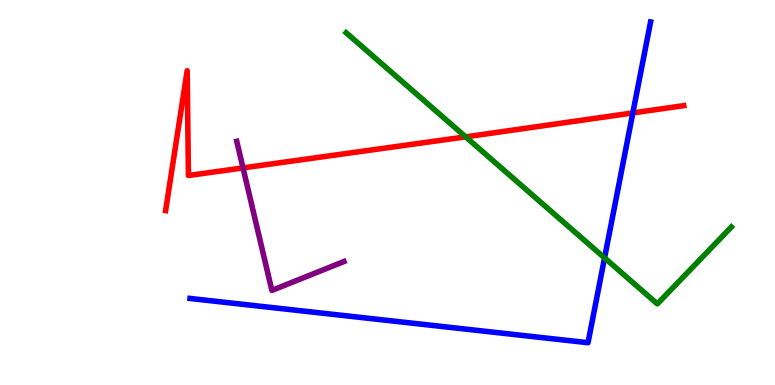[{'lines': ['blue', 'red'], 'intersections': [{'x': 8.17, 'y': 7.07}]}, {'lines': ['green', 'red'], 'intersections': [{'x': 6.01, 'y': 6.45}]}, {'lines': ['purple', 'red'], 'intersections': [{'x': 3.14, 'y': 5.64}]}, {'lines': ['blue', 'green'], 'intersections': [{'x': 7.8, 'y': 3.3}]}, {'lines': ['blue', 'purple'], 'intersections': []}, {'lines': ['green', 'purple'], 'intersections': []}]